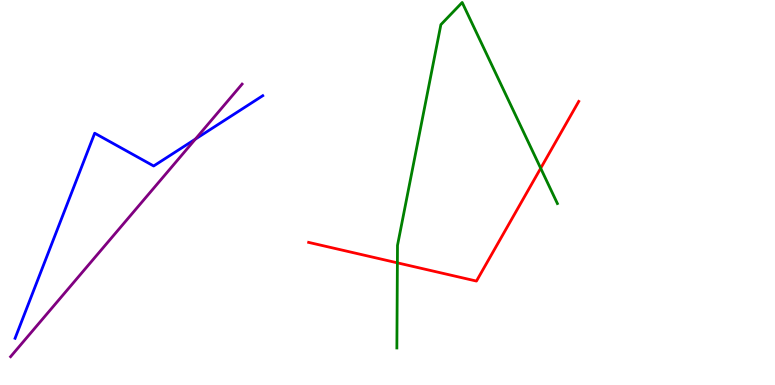[{'lines': ['blue', 'red'], 'intersections': []}, {'lines': ['green', 'red'], 'intersections': [{'x': 5.13, 'y': 3.17}, {'x': 6.98, 'y': 5.63}]}, {'lines': ['purple', 'red'], 'intersections': []}, {'lines': ['blue', 'green'], 'intersections': []}, {'lines': ['blue', 'purple'], 'intersections': [{'x': 2.52, 'y': 6.39}]}, {'lines': ['green', 'purple'], 'intersections': []}]